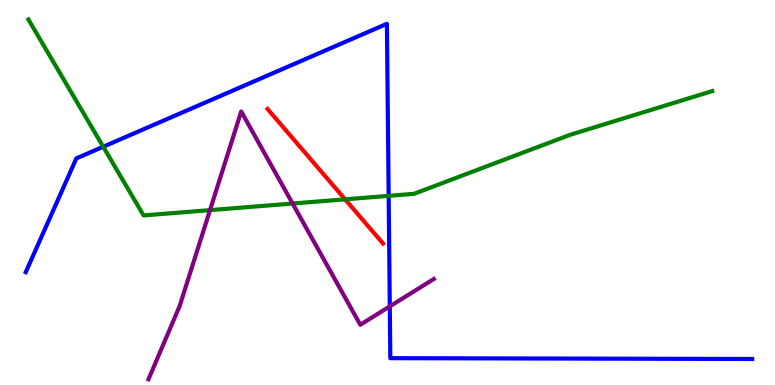[{'lines': ['blue', 'red'], 'intersections': []}, {'lines': ['green', 'red'], 'intersections': [{'x': 4.45, 'y': 4.82}]}, {'lines': ['purple', 'red'], 'intersections': []}, {'lines': ['blue', 'green'], 'intersections': [{'x': 1.33, 'y': 6.19}, {'x': 5.01, 'y': 4.91}]}, {'lines': ['blue', 'purple'], 'intersections': [{'x': 5.03, 'y': 2.04}]}, {'lines': ['green', 'purple'], 'intersections': [{'x': 2.71, 'y': 4.54}, {'x': 3.78, 'y': 4.71}]}]